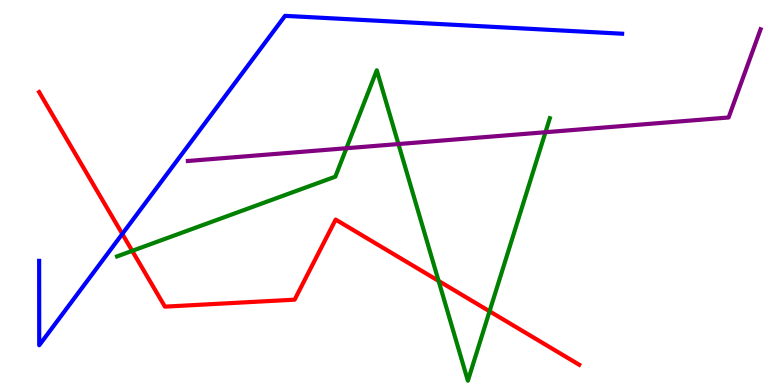[{'lines': ['blue', 'red'], 'intersections': [{'x': 1.58, 'y': 3.92}]}, {'lines': ['green', 'red'], 'intersections': [{'x': 1.71, 'y': 3.48}, {'x': 5.66, 'y': 2.7}, {'x': 6.32, 'y': 1.91}]}, {'lines': ['purple', 'red'], 'intersections': []}, {'lines': ['blue', 'green'], 'intersections': []}, {'lines': ['blue', 'purple'], 'intersections': []}, {'lines': ['green', 'purple'], 'intersections': [{'x': 4.47, 'y': 6.15}, {'x': 5.14, 'y': 6.26}, {'x': 7.04, 'y': 6.57}]}]